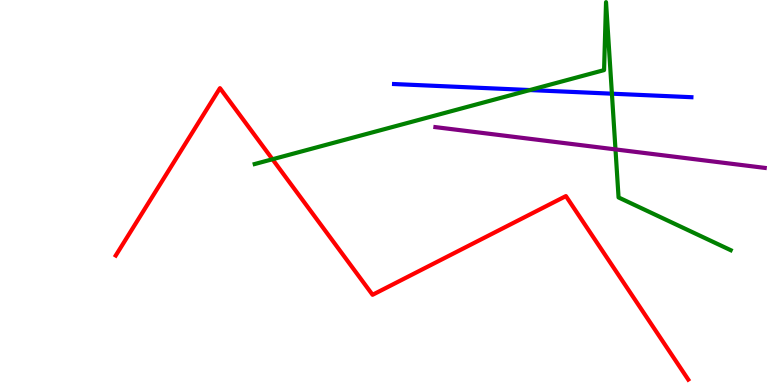[{'lines': ['blue', 'red'], 'intersections': []}, {'lines': ['green', 'red'], 'intersections': [{'x': 3.52, 'y': 5.86}]}, {'lines': ['purple', 'red'], 'intersections': []}, {'lines': ['blue', 'green'], 'intersections': [{'x': 6.84, 'y': 7.66}, {'x': 7.9, 'y': 7.57}]}, {'lines': ['blue', 'purple'], 'intersections': []}, {'lines': ['green', 'purple'], 'intersections': [{'x': 7.94, 'y': 6.12}]}]